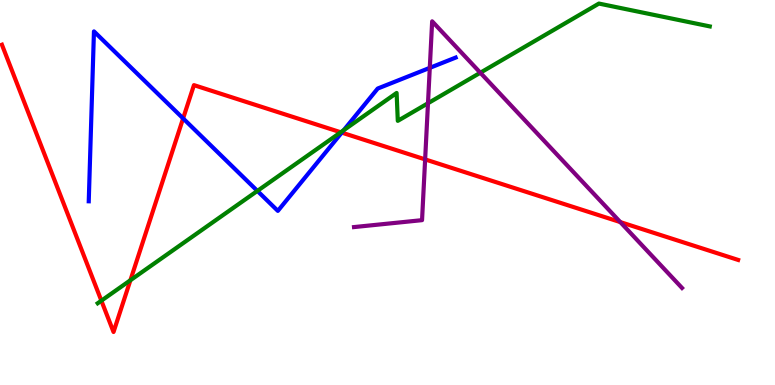[{'lines': ['blue', 'red'], 'intersections': [{'x': 2.36, 'y': 6.92}, {'x': 4.41, 'y': 6.56}]}, {'lines': ['green', 'red'], 'intersections': [{'x': 1.31, 'y': 2.19}, {'x': 1.68, 'y': 2.72}, {'x': 4.4, 'y': 6.56}]}, {'lines': ['purple', 'red'], 'intersections': [{'x': 5.49, 'y': 5.86}, {'x': 8.0, 'y': 4.23}]}, {'lines': ['blue', 'green'], 'intersections': [{'x': 3.32, 'y': 5.04}, {'x': 4.44, 'y': 6.62}]}, {'lines': ['blue', 'purple'], 'intersections': [{'x': 5.55, 'y': 8.24}]}, {'lines': ['green', 'purple'], 'intersections': [{'x': 5.52, 'y': 7.32}, {'x': 6.2, 'y': 8.11}]}]